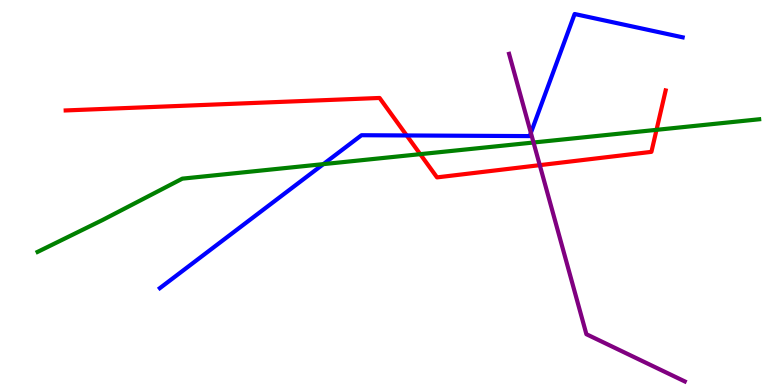[{'lines': ['blue', 'red'], 'intersections': [{'x': 5.25, 'y': 6.48}]}, {'lines': ['green', 'red'], 'intersections': [{'x': 5.42, 'y': 6.0}, {'x': 8.47, 'y': 6.63}]}, {'lines': ['purple', 'red'], 'intersections': [{'x': 6.96, 'y': 5.71}]}, {'lines': ['blue', 'green'], 'intersections': [{'x': 4.17, 'y': 5.74}]}, {'lines': ['blue', 'purple'], 'intersections': [{'x': 6.85, 'y': 6.55}]}, {'lines': ['green', 'purple'], 'intersections': [{'x': 6.88, 'y': 6.3}]}]